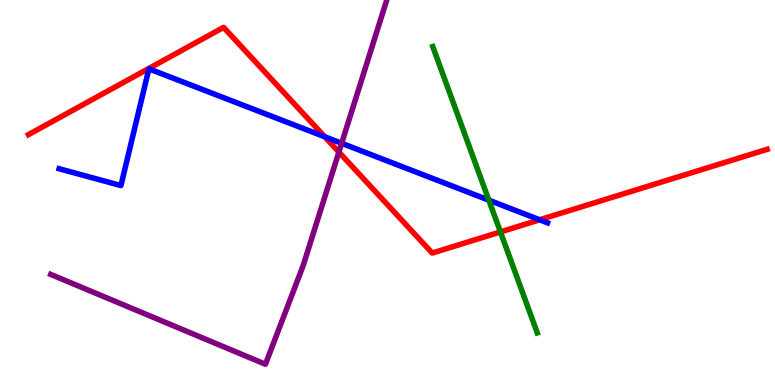[{'lines': ['blue', 'red'], 'intersections': [{'x': 4.19, 'y': 6.45}, {'x': 6.96, 'y': 4.29}]}, {'lines': ['green', 'red'], 'intersections': [{'x': 6.46, 'y': 3.98}]}, {'lines': ['purple', 'red'], 'intersections': [{'x': 4.37, 'y': 6.05}]}, {'lines': ['blue', 'green'], 'intersections': [{'x': 6.31, 'y': 4.8}]}, {'lines': ['blue', 'purple'], 'intersections': [{'x': 4.41, 'y': 6.28}]}, {'lines': ['green', 'purple'], 'intersections': []}]